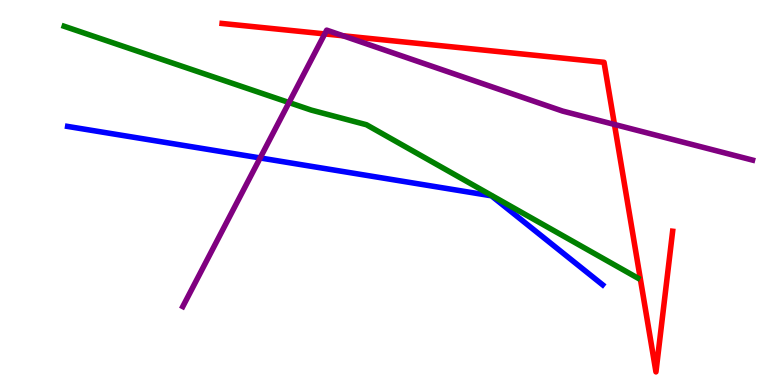[{'lines': ['blue', 'red'], 'intersections': []}, {'lines': ['green', 'red'], 'intersections': []}, {'lines': ['purple', 'red'], 'intersections': [{'x': 4.19, 'y': 9.12}, {'x': 4.43, 'y': 9.07}, {'x': 7.93, 'y': 6.77}]}, {'lines': ['blue', 'green'], 'intersections': []}, {'lines': ['blue', 'purple'], 'intersections': [{'x': 3.36, 'y': 5.9}]}, {'lines': ['green', 'purple'], 'intersections': [{'x': 3.73, 'y': 7.34}]}]